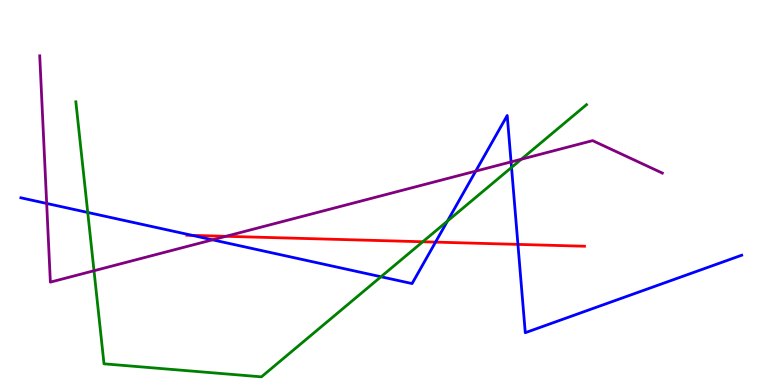[{'lines': ['blue', 'red'], 'intersections': [{'x': 2.48, 'y': 3.89}, {'x': 5.62, 'y': 3.71}, {'x': 6.68, 'y': 3.65}]}, {'lines': ['green', 'red'], 'intersections': [{'x': 5.46, 'y': 3.72}]}, {'lines': ['purple', 'red'], 'intersections': [{'x': 2.92, 'y': 3.86}]}, {'lines': ['blue', 'green'], 'intersections': [{'x': 1.13, 'y': 4.48}, {'x': 4.92, 'y': 2.81}, {'x': 5.77, 'y': 4.26}, {'x': 6.6, 'y': 5.65}]}, {'lines': ['blue', 'purple'], 'intersections': [{'x': 0.602, 'y': 4.72}, {'x': 2.74, 'y': 3.77}, {'x': 6.14, 'y': 5.56}, {'x': 6.59, 'y': 5.79}]}, {'lines': ['green', 'purple'], 'intersections': [{'x': 1.21, 'y': 2.97}, {'x': 6.73, 'y': 5.86}]}]